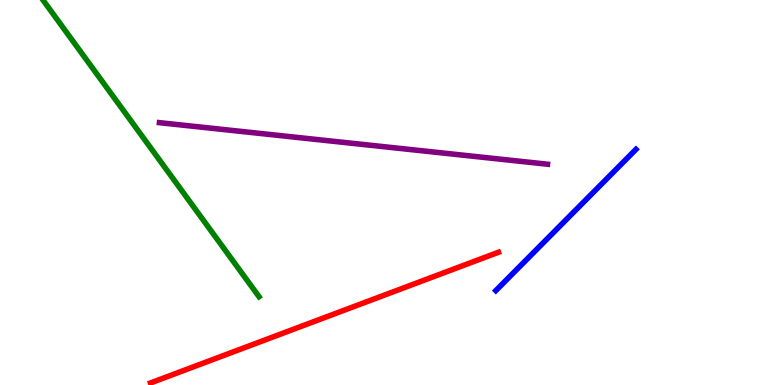[{'lines': ['blue', 'red'], 'intersections': []}, {'lines': ['green', 'red'], 'intersections': []}, {'lines': ['purple', 'red'], 'intersections': []}, {'lines': ['blue', 'green'], 'intersections': []}, {'lines': ['blue', 'purple'], 'intersections': []}, {'lines': ['green', 'purple'], 'intersections': []}]